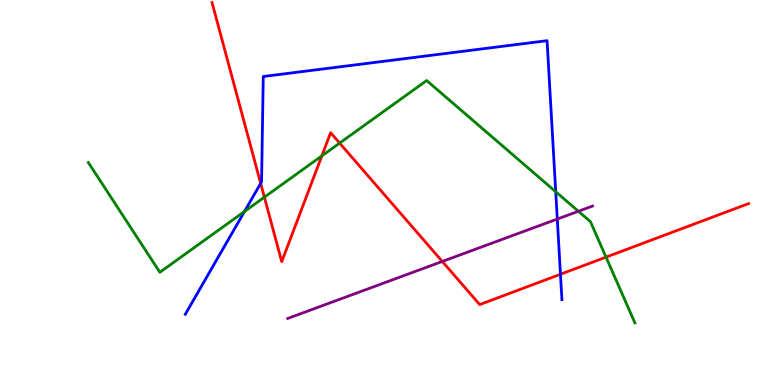[{'lines': ['blue', 'red'], 'intersections': [{'x': 3.36, 'y': 5.24}, {'x': 7.23, 'y': 2.88}]}, {'lines': ['green', 'red'], 'intersections': [{'x': 3.41, 'y': 4.88}, {'x': 4.15, 'y': 5.95}, {'x': 4.38, 'y': 6.28}, {'x': 7.82, 'y': 3.32}]}, {'lines': ['purple', 'red'], 'intersections': [{'x': 5.71, 'y': 3.21}]}, {'lines': ['blue', 'green'], 'intersections': [{'x': 3.15, 'y': 4.51}, {'x': 7.17, 'y': 5.02}]}, {'lines': ['blue', 'purple'], 'intersections': [{'x': 7.19, 'y': 4.31}]}, {'lines': ['green', 'purple'], 'intersections': [{'x': 7.46, 'y': 4.51}]}]